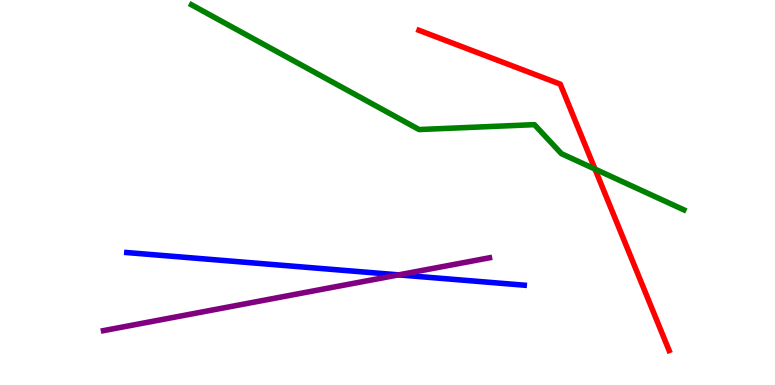[{'lines': ['blue', 'red'], 'intersections': []}, {'lines': ['green', 'red'], 'intersections': [{'x': 7.68, 'y': 5.61}]}, {'lines': ['purple', 'red'], 'intersections': []}, {'lines': ['blue', 'green'], 'intersections': []}, {'lines': ['blue', 'purple'], 'intersections': [{'x': 5.14, 'y': 2.86}]}, {'lines': ['green', 'purple'], 'intersections': []}]